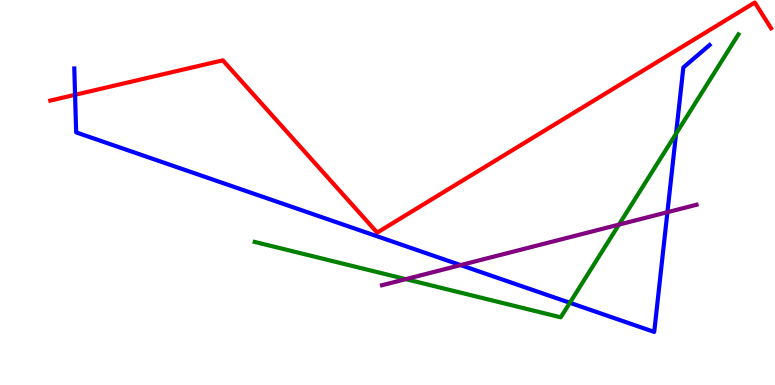[{'lines': ['blue', 'red'], 'intersections': [{'x': 0.969, 'y': 7.54}]}, {'lines': ['green', 'red'], 'intersections': []}, {'lines': ['purple', 'red'], 'intersections': []}, {'lines': ['blue', 'green'], 'intersections': [{'x': 7.35, 'y': 2.14}, {'x': 8.72, 'y': 6.53}]}, {'lines': ['blue', 'purple'], 'intersections': [{'x': 5.94, 'y': 3.11}, {'x': 8.61, 'y': 4.49}]}, {'lines': ['green', 'purple'], 'intersections': [{'x': 5.24, 'y': 2.75}, {'x': 7.99, 'y': 4.17}]}]